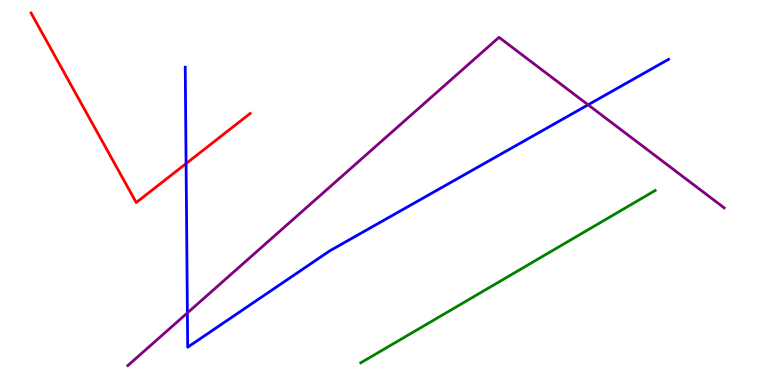[{'lines': ['blue', 'red'], 'intersections': [{'x': 2.4, 'y': 5.75}]}, {'lines': ['green', 'red'], 'intersections': []}, {'lines': ['purple', 'red'], 'intersections': []}, {'lines': ['blue', 'green'], 'intersections': []}, {'lines': ['blue', 'purple'], 'intersections': [{'x': 2.42, 'y': 1.87}, {'x': 7.59, 'y': 7.28}]}, {'lines': ['green', 'purple'], 'intersections': []}]